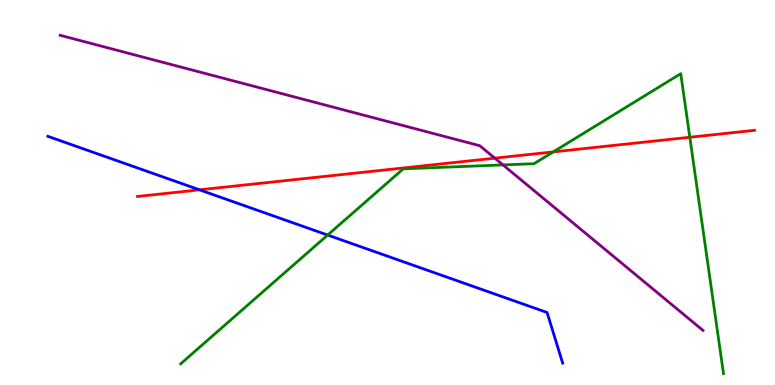[{'lines': ['blue', 'red'], 'intersections': [{'x': 2.57, 'y': 5.07}]}, {'lines': ['green', 'red'], 'intersections': [{'x': 7.14, 'y': 6.05}, {'x': 8.9, 'y': 6.44}]}, {'lines': ['purple', 'red'], 'intersections': [{'x': 6.38, 'y': 5.89}]}, {'lines': ['blue', 'green'], 'intersections': [{'x': 4.23, 'y': 3.89}]}, {'lines': ['blue', 'purple'], 'intersections': []}, {'lines': ['green', 'purple'], 'intersections': [{'x': 6.49, 'y': 5.72}]}]